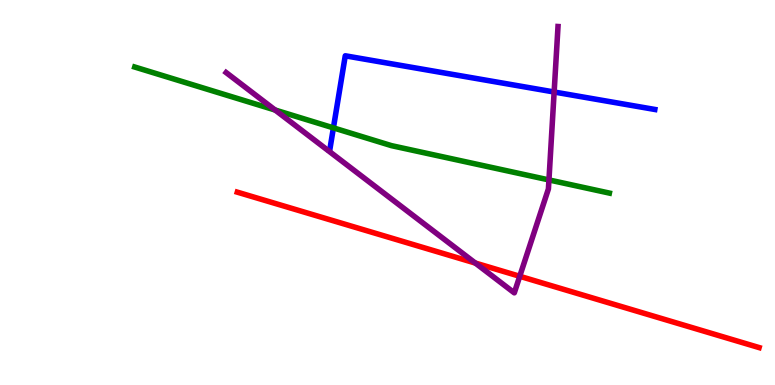[{'lines': ['blue', 'red'], 'intersections': []}, {'lines': ['green', 'red'], 'intersections': []}, {'lines': ['purple', 'red'], 'intersections': [{'x': 6.13, 'y': 3.17}, {'x': 6.71, 'y': 2.82}]}, {'lines': ['blue', 'green'], 'intersections': [{'x': 4.3, 'y': 6.68}]}, {'lines': ['blue', 'purple'], 'intersections': [{'x': 7.15, 'y': 7.61}]}, {'lines': ['green', 'purple'], 'intersections': [{'x': 3.55, 'y': 7.14}, {'x': 7.08, 'y': 5.33}]}]